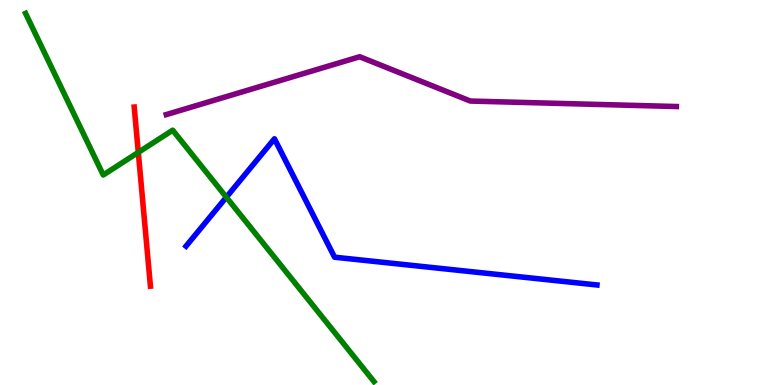[{'lines': ['blue', 'red'], 'intersections': []}, {'lines': ['green', 'red'], 'intersections': [{'x': 1.78, 'y': 6.04}]}, {'lines': ['purple', 'red'], 'intersections': []}, {'lines': ['blue', 'green'], 'intersections': [{'x': 2.92, 'y': 4.88}]}, {'lines': ['blue', 'purple'], 'intersections': []}, {'lines': ['green', 'purple'], 'intersections': []}]